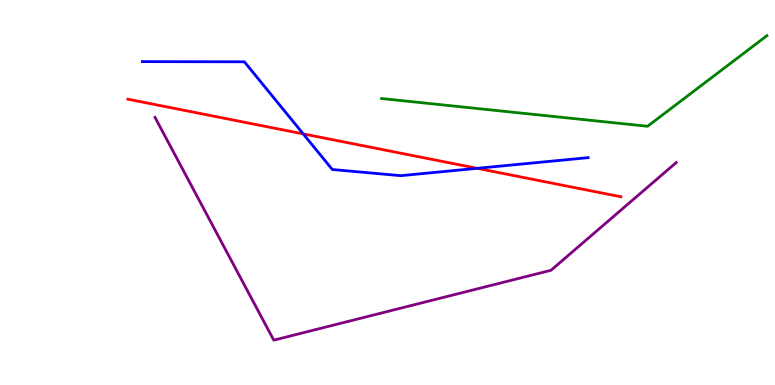[{'lines': ['blue', 'red'], 'intersections': [{'x': 3.91, 'y': 6.52}, {'x': 6.16, 'y': 5.63}]}, {'lines': ['green', 'red'], 'intersections': []}, {'lines': ['purple', 'red'], 'intersections': []}, {'lines': ['blue', 'green'], 'intersections': []}, {'lines': ['blue', 'purple'], 'intersections': []}, {'lines': ['green', 'purple'], 'intersections': []}]